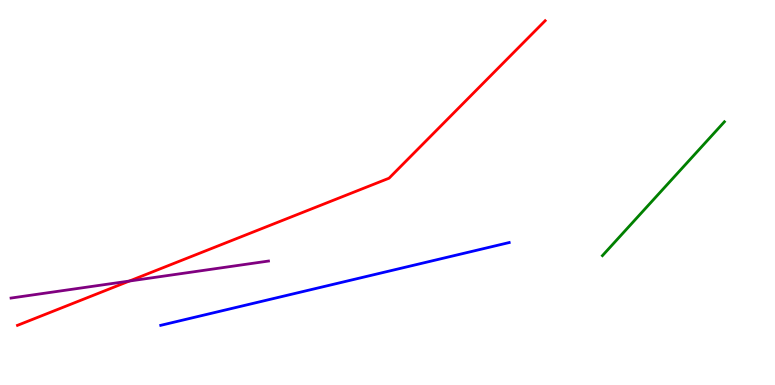[{'lines': ['blue', 'red'], 'intersections': []}, {'lines': ['green', 'red'], 'intersections': []}, {'lines': ['purple', 'red'], 'intersections': [{'x': 1.67, 'y': 2.7}]}, {'lines': ['blue', 'green'], 'intersections': []}, {'lines': ['blue', 'purple'], 'intersections': []}, {'lines': ['green', 'purple'], 'intersections': []}]